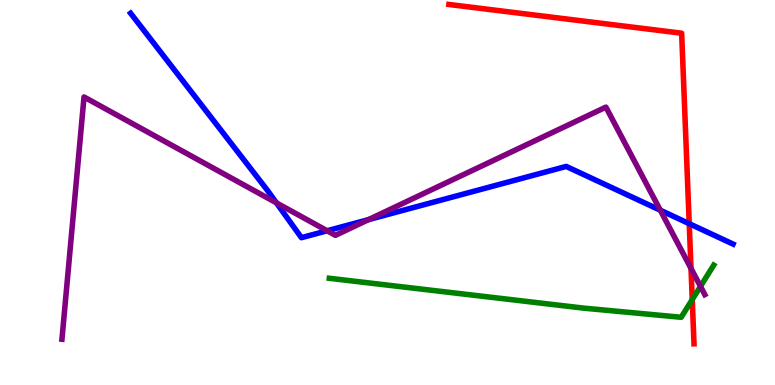[{'lines': ['blue', 'red'], 'intersections': [{'x': 8.89, 'y': 4.19}]}, {'lines': ['green', 'red'], 'intersections': [{'x': 8.93, 'y': 2.22}]}, {'lines': ['purple', 'red'], 'intersections': [{'x': 8.92, 'y': 3.03}]}, {'lines': ['blue', 'green'], 'intersections': []}, {'lines': ['blue', 'purple'], 'intersections': [{'x': 3.57, 'y': 4.73}, {'x': 4.22, 'y': 4.01}, {'x': 4.76, 'y': 4.3}, {'x': 8.52, 'y': 4.54}]}, {'lines': ['green', 'purple'], 'intersections': [{'x': 9.04, 'y': 2.56}]}]